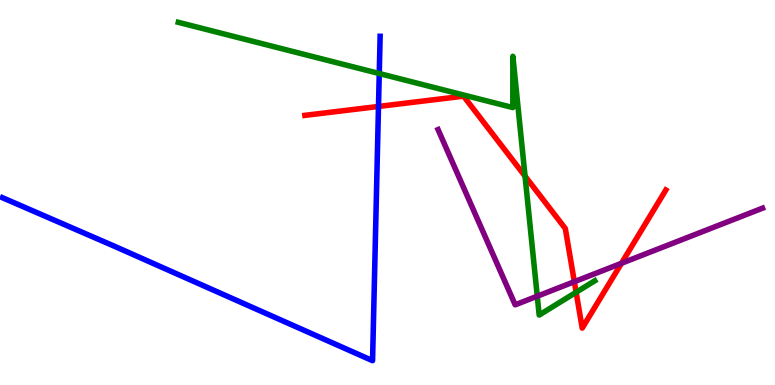[{'lines': ['blue', 'red'], 'intersections': [{'x': 4.88, 'y': 7.23}]}, {'lines': ['green', 'red'], 'intersections': [{'x': 6.77, 'y': 5.42}, {'x': 7.43, 'y': 2.41}]}, {'lines': ['purple', 'red'], 'intersections': [{'x': 7.41, 'y': 2.68}, {'x': 8.02, 'y': 3.16}]}, {'lines': ['blue', 'green'], 'intersections': [{'x': 4.89, 'y': 8.09}]}, {'lines': ['blue', 'purple'], 'intersections': []}, {'lines': ['green', 'purple'], 'intersections': [{'x': 6.93, 'y': 2.31}]}]